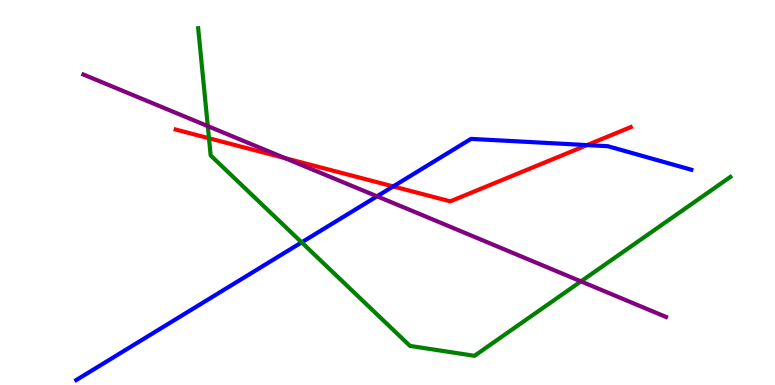[{'lines': ['blue', 'red'], 'intersections': [{'x': 5.07, 'y': 5.16}, {'x': 7.57, 'y': 6.23}]}, {'lines': ['green', 'red'], 'intersections': [{'x': 2.7, 'y': 6.41}]}, {'lines': ['purple', 'red'], 'intersections': [{'x': 3.68, 'y': 5.89}]}, {'lines': ['blue', 'green'], 'intersections': [{'x': 3.89, 'y': 3.7}]}, {'lines': ['blue', 'purple'], 'intersections': [{'x': 4.87, 'y': 4.9}]}, {'lines': ['green', 'purple'], 'intersections': [{'x': 2.68, 'y': 6.72}, {'x': 7.5, 'y': 2.69}]}]